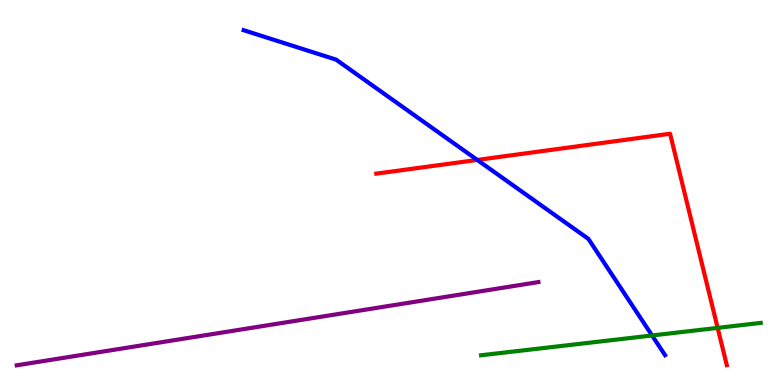[{'lines': ['blue', 'red'], 'intersections': [{'x': 6.16, 'y': 5.85}]}, {'lines': ['green', 'red'], 'intersections': [{'x': 9.26, 'y': 1.48}]}, {'lines': ['purple', 'red'], 'intersections': []}, {'lines': ['blue', 'green'], 'intersections': [{'x': 8.41, 'y': 1.29}]}, {'lines': ['blue', 'purple'], 'intersections': []}, {'lines': ['green', 'purple'], 'intersections': []}]